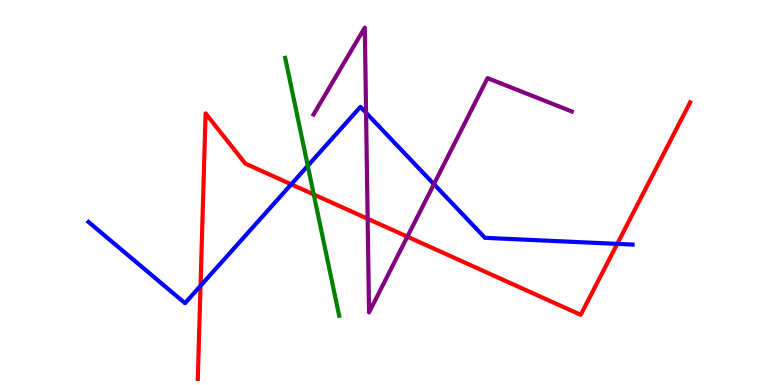[{'lines': ['blue', 'red'], 'intersections': [{'x': 2.59, 'y': 2.58}, {'x': 3.76, 'y': 5.21}, {'x': 7.96, 'y': 3.67}]}, {'lines': ['green', 'red'], 'intersections': [{'x': 4.05, 'y': 4.95}]}, {'lines': ['purple', 'red'], 'intersections': [{'x': 4.74, 'y': 4.32}, {'x': 5.26, 'y': 3.85}]}, {'lines': ['blue', 'green'], 'intersections': [{'x': 3.97, 'y': 5.69}]}, {'lines': ['blue', 'purple'], 'intersections': [{'x': 4.72, 'y': 7.07}, {'x': 5.6, 'y': 5.22}]}, {'lines': ['green', 'purple'], 'intersections': []}]